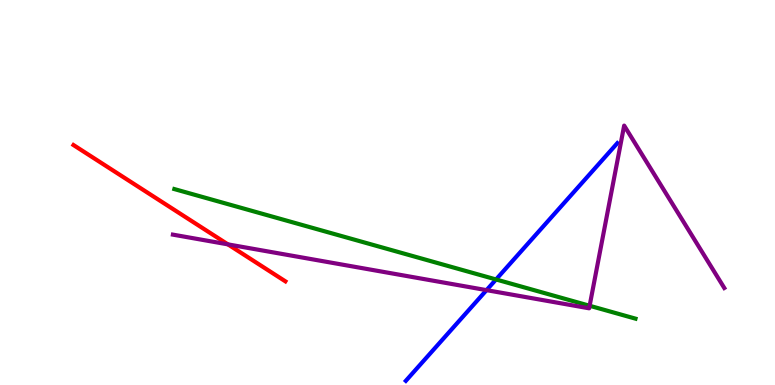[{'lines': ['blue', 'red'], 'intersections': []}, {'lines': ['green', 'red'], 'intersections': []}, {'lines': ['purple', 'red'], 'intersections': [{'x': 2.94, 'y': 3.65}]}, {'lines': ['blue', 'green'], 'intersections': [{'x': 6.4, 'y': 2.74}]}, {'lines': ['blue', 'purple'], 'intersections': [{'x': 6.28, 'y': 2.46}]}, {'lines': ['green', 'purple'], 'intersections': [{'x': 7.61, 'y': 2.06}]}]